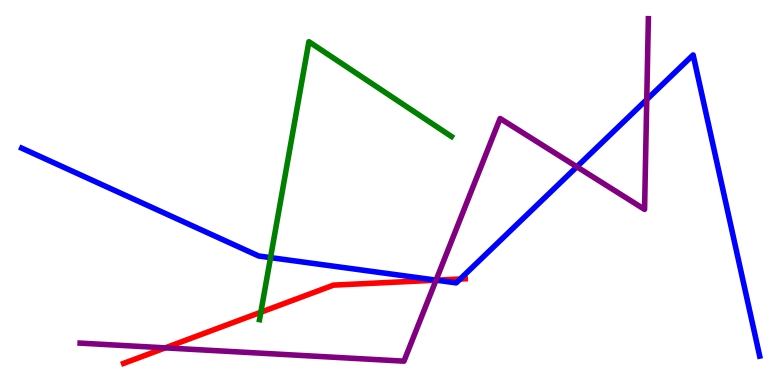[{'lines': ['blue', 'red'], 'intersections': [{'x': 5.63, 'y': 2.72}, {'x': 5.94, 'y': 2.75}]}, {'lines': ['green', 'red'], 'intersections': [{'x': 3.37, 'y': 1.89}]}, {'lines': ['purple', 'red'], 'intersections': [{'x': 2.13, 'y': 0.965}, {'x': 5.63, 'y': 2.72}]}, {'lines': ['blue', 'green'], 'intersections': [{'x': 3.49, 'y': 3.31}]}, {'lines': ['blue', 'purple'], 'intersections': [{'x': 5.63, 'y': 2.72}, {'x': 7.44, 'y': 5.67}, {'x': 8.35, 'y': 7.41}]}, {'lines': ['green', 'purple'], 'intersections': []}]